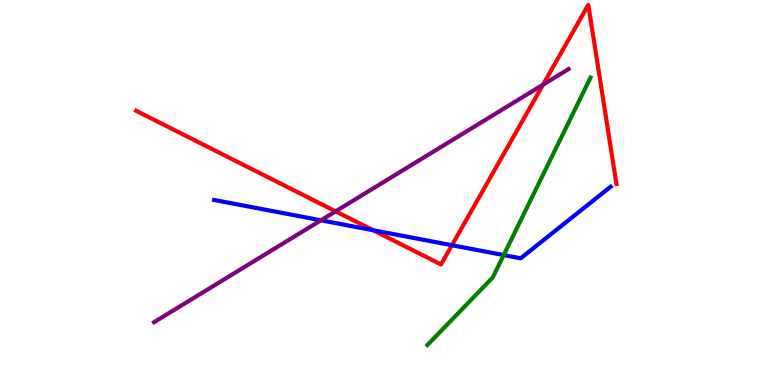[{'lines': ['blue', 'red'], 'intersections': [{'x': 4.81, 'y': 4.02}, {'x': 5.83, 'y': 3.63}]}, {'lines': ['green', 'red'], 'intersections': []}, {'lines': ['purple', 'red'], 'intersections': [{'x': 4.33, 'y': 4.51}, {'x': 7.01, 'y': 7.8}]}, {'lines': ['blue', 'green'], 'intersections': [{'x': 6.5, 'y': 3.37}]}, {'lines': ['blue', 'purple'], 'intersections': [{'x': 4.14, 'y': 4.28}]}, {'lines': ['green', 'purple'], 'intersections': []}]